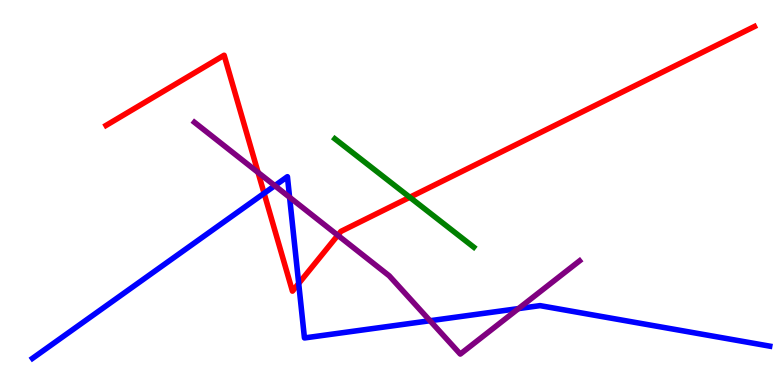[{'lines': ['blue', 'red'], 'intersections': [{'x': 3.41, 'y': 4.98}, {'x': 3.85, 'y': 2.64}]}, {'lines': ['green', 'red'], 'intersections': [{'x': 5.29, 'y': 4.88}]}, {'lines': ['purple', 'red'], 'intersections': [{'x': 3.33, 'y': 5.52}, {'x': 4.36, 'y': 3.89}]}, {'lines': ['blue', 'green'], 'intersections': []}, {'lines': ['blue', 'purple'], 'intersections': [{'x': 3.55, 'y': 5.18}, {'x': 3.74, 'y': 4.88}, {'x': 5.55, 'y': 1.67}, {'x': 6.69, 'y': 1.98}]}, {'lines': ['green', 'purple'], 'intersections': []}]